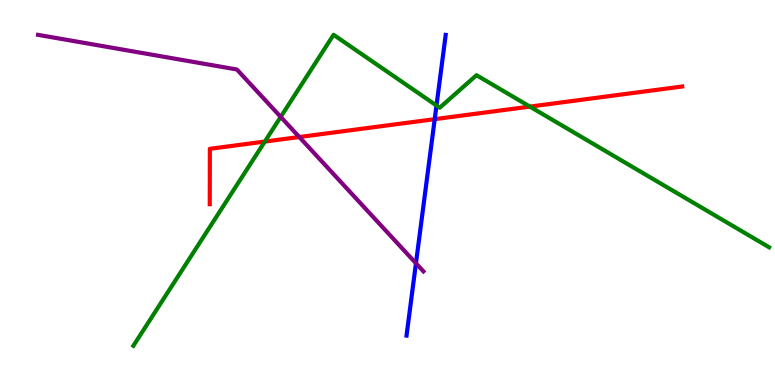[{'lines': ['blue', 'red'], 'intersections': [{'x': 5.61, 'y': 6.91}]}, {'lines': ['green', 'red'], 'intersections': [{'x': 3.42, 'y': 6.32}, {'x': 6.84, 'y': 7.23}]}, {'lines': ['purple', 'red'], 'intersections': [{'x': 3.86, 'y': 6.44}]}, {'lines': ['blue', 'green'], 'intersections': [{'x': 5.63, 'y': 7.26}]}, {'lines': ['blue', 'purple'], 'intersections': [{'x': 5.37, 'y': 3.16}]}, {'lines': ['green', 'purple'], 'intersections': [{'x': 3.62, 'y': 6.96}]}]